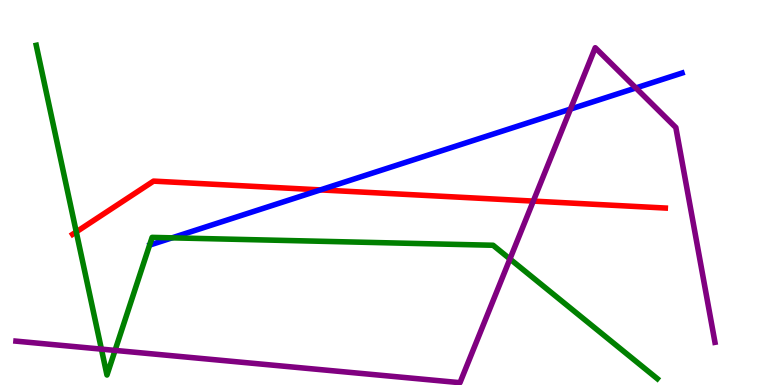[{'lines': ['blue', 'red'], 'intersections': [{'x': 4.13, 'y': 5.07}]}, {'lines': ['green', 'red'], 'intersections': [{'x': 0.984, 'y': 3.98}]}, {'lines': ['purple', 'red'], 'intersections': [{'x': 6.88, 'y': 4.78}]}, {'lines': ['blue', 'green'], 'intersections': [{'x': 2.22, 'y': 3.82}]}, {'lines': ['blue', 'purple'], 'intersections': [{'x': 7.36, 'y': 7.17}, {'x': 8.2, 'y': 7.72}]}, {'lines': ['green', 'purple'], 'intersections': [{'x': 1.31, 'y': 0.932}, {'x': 1.48, 'y': 0.899}, {'x': 6.58, 'y': 3.27}]}]